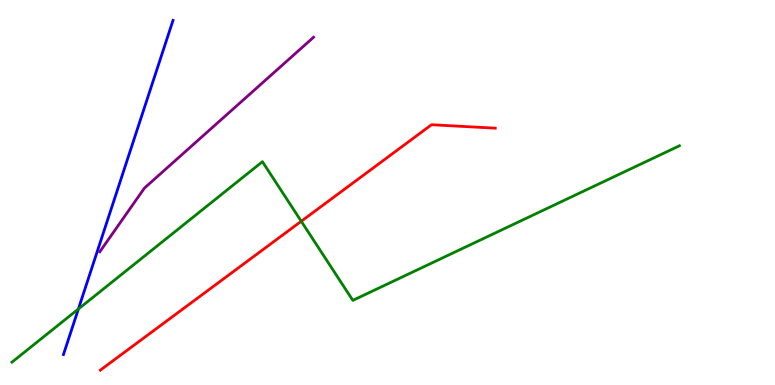[{'lines': ['blue', 'red'], 'intersections': []}, {'lines': ['green', 'red'], 'intersections': [{'x': 3.89, 'y': 4.25}]}, {'lines': ['purple', 'red'], 'intersections': []}, {'lines': ['blue', 'green'], 'intersections': [{'x': 1.01, 'y': 1.97}]}, {'lines': ['blue', 'purple'], 'intersections': []}, {'lines': ['green', 'purple'], 'intersections': []}]